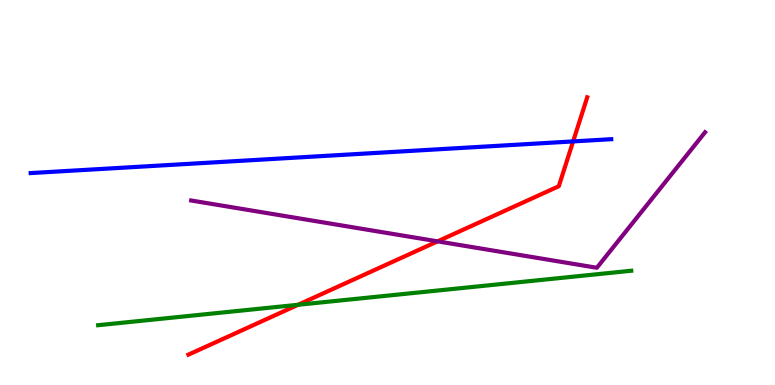[{'lines': ['blue', 'red'], 'intersections': [{'x': 7.4, 'y': 6.33}]}, {'lines': ['green', 'red'], 'intersections': [{'x': 3.85, 'y': 2.08}]}, {'lines': ['purple', 'red'], 'intersections': [{'x': 5.65, 'y': 3.73}]}, {'lines': ['blue', 'green'], 'intersections': []}, {'lines': ['blue', 'purple'], 'intersections': []}, {'lines': ['green', 'purple'], 'intersections': []}]